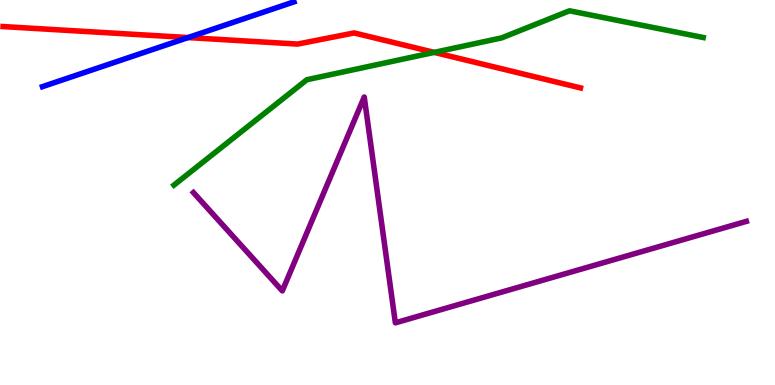[{'lines': ['blue', 'red'], 'intersections': [{'x': 2.43, 'y': 9.02}]}, {'lines': ['green', 'red'], 'intersections': [{'x': 5.6, 'y': 8.64}]}, {'lines': ['purple', 'red'], 'intersections': []}, {'lines': ['blue', 'green'], 'intersections': []}, {'lines': ['blue', 'purple'], 'intersections': []}, {'lines': ['green', 'purple'], 'intersections': []}]